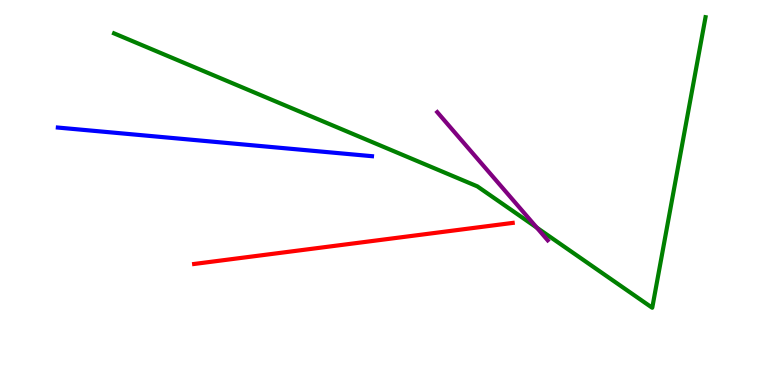[{'lines': ['blue', 'red'], 'intersections': []}, {'lines': ['green', 'red'], 'intersections': []}, {'lines': ['purple', 'red'], 'intersections': []}, {'lines': ['blue', 'green'], 'intersections': []}, {'lines': ['blue', 'purple'], 'intersections': []}, {'lines': ['green', 'purple'], 'intersections': [{'x': 6.93, 'y': 4.09}]}]